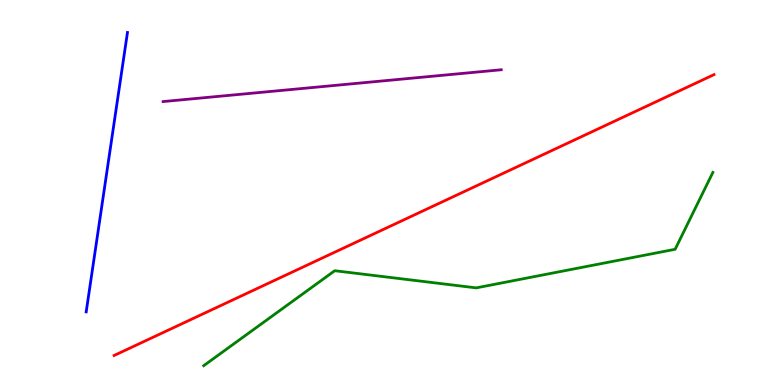[{'lines': ['blue', 'red'], 'intersections': []}, {'lines': ['green', 'red'], 'intersections': []}, {'lines': ['purple', 'red'], 'intersections': []}, {'lines': ['blue', 'green'], 'intersections': []}, {'lines': ['blue', 'purple'], 'intersections': []}, {'lines': ['green', 'purple'], 'intersections': []}]